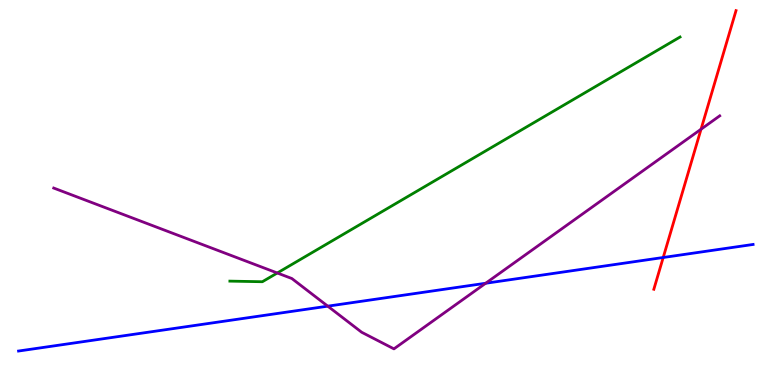[{'lines': ['blue', 'red'], 'intersections': [{'x': 8.56, 'y': 3.31}]}, {'lines': ['green', 'red'], 'intersections': []}, {'lines': ['purple', 'red'], 'intersections': [{'x': 9.05, 'y': 6.64}]}, {'lines': ['blue', 'green'], 'intersections': []}, {'lines': ['blue', 'purple'], 'intersections': [{'x': 4.23, 'y': 2.05}, {'x': 6.27, 'y': 2.64}]}, {'lines': ['green', 'purple'], 'intersections': [{'x': 3.58, 'y': 2.91}]}]